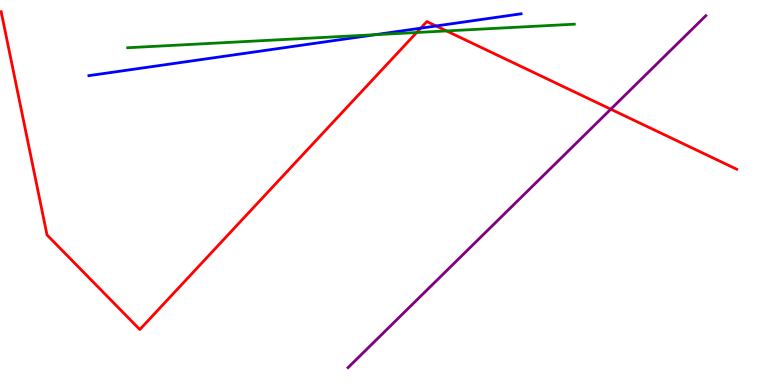[{'lines': ['blue', 'red'], 'intersections': [{'x': 5.43, 'y': 9.27}, {'x': 5.63, 'y': 9.33}]}, {'lines': ['green', 'red'], 'intersections': [{'x': 5.38, 'y': 9.16}, {'x': 5.76, 'y': 9.2}]}, {'lines': ['purple', 'red'], 'intersections': [{'x': 7.88, 'y': 7.16}]}, {'lines': ['blue', 'green'], 'intersections': [{'x': 4.84, 'y': 9.1}]}, {'lines': ['blue', 'purple'], 'intersections': []}, {'lines': ['green', 'purple'], 'intersections': []}]